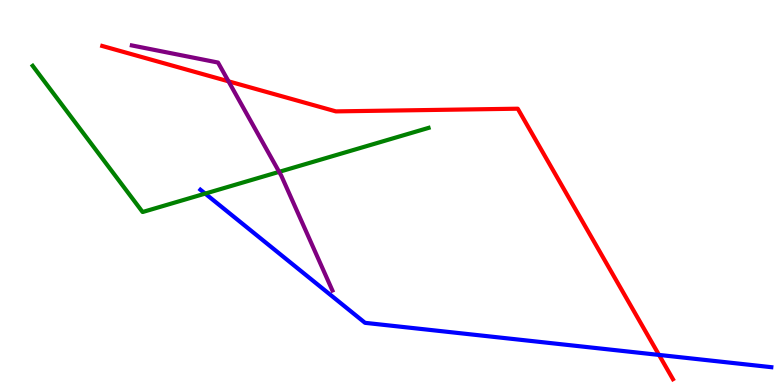[{'lines': ['blue', 'red'], 'intersections': [{'x': 8.5, 'y': 0.781}]}, {'lines': ['green', 'red'], 'intersections': []}, {'lines': ['purple', 'red'], 'intersections': [{'x': 2.95, 'y': 7.89}]}, {'lines': ['blue', 'green'], 'intersections': [{'x': 2.65, 'y': 4.97}]}, {'lines': ['blue', 'purple'], 'intersections': []}, {'lines': ['green', 'purple'], 'intersections': [{'x': 3.6, 'y': 5.54}]}]